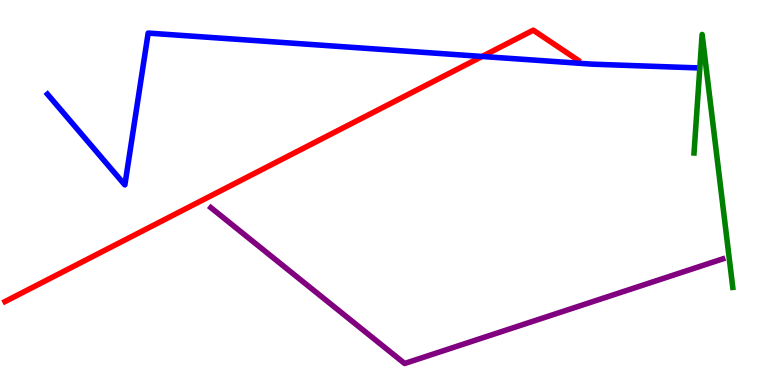[{'lines': ['blue', 'red'], 'intersections': [{'x': 6.22, 'y': 8.53}]}, {'lines': ['green', 'red'], 'intersections': []}, {'lines': ['purple', 'red'], 'intersections': []}, {'lines': ['blue', 'green'], 'intersections': []}, {'lines': ['blue', 'purple'], 'intersections': []}, {'lines': ['green', 'purple'], 'intersections': []}]